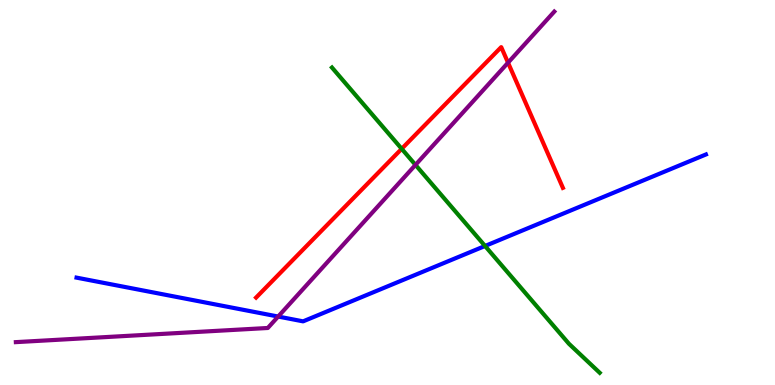[{'lines': ['blue', 'red'], 'intersections': []}, {'lines': ['green', 'red'], 'intersections': [{'x': 5.18, 'y': 6.13}]}, {'lines': ['purple', 'red'], 'intersections': [{'x': 6.56, 'y': 8.37}]}, {'lines': ['blue', 'green'], 'intersections': [{'x': 6.26, 'y': 3.61}]}, {'lines': ['blue', 'purple'], 'intersections': [{'x': 3.59, 'y': 1.78}]}, {'lines': ['green', 'purple'], 'intersections': [{'x': 5.36, 'y': 5.72}]}]